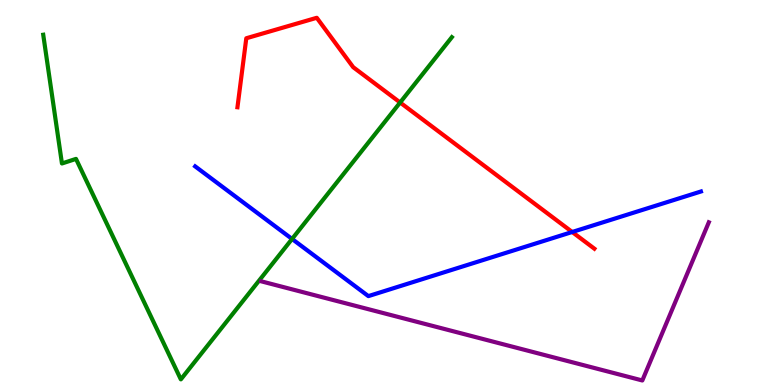[{'lines': ['blue', 'red'], 'intersections': [{'x': 7.38, 'y': 3.97}]}, {'lines': ['green', 'red'], 'intersections': [{'x': 5.16, 'y': 7.34}]}, {'lines': ['purple', 'red'], 'intersections': []}, {'lines': ['blue', 'green'], 'intersections': [{'x': 3.77, 'y': 3.79}]}, {'lines': ['blue', 'purple'], 'intersections': []}, {'lines': ['green', 'purple'], 'intersections': []}]